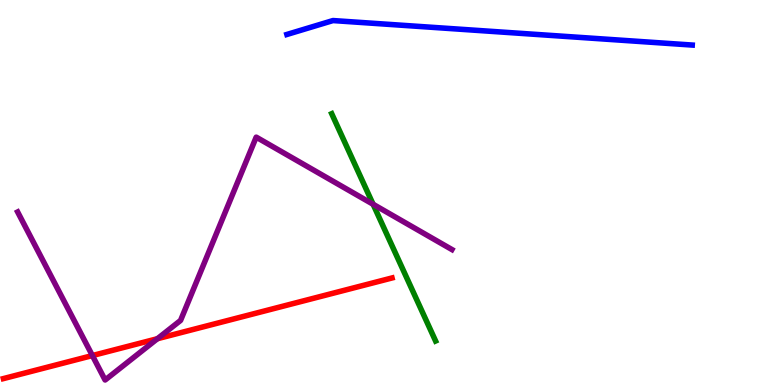[{'lines': ['blue', 'red'], 'intersections': []}, {'lines': ['green', 'red'], 'intersections': []}, {'lines': ['purple', 'red'], 'intersections': [{'x': 1.19, 'y': 0.765}, {'x': 2.03, 'y': 1.2}]}, {'lines': ['blue', 'green'], 'intersections': []}, {'lines': ['blue', 'purple'], 'intersections': []}, {'lines': ['green', 'purple'], 'intersections': [{'x': 4.81, 'y': 4.69}]}]